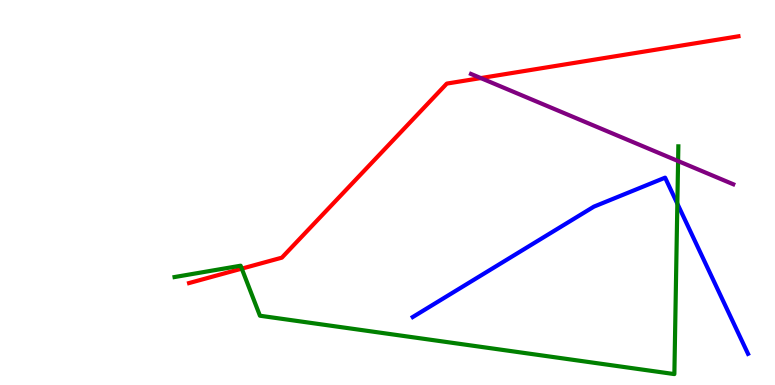[{'lines': ['blue', 'red'], 'intersections': []}, {'lines': ['green', 'red'], 'intersections': [{'x': 3.12, 'y': 3.02}]}, {'lines': ['purple', 'red'], 'intersections': [{'x': 6.2, 'y': 7.97}]}, {'lines': ['blue', 'green'], 'intersections': [{'x': 8.74, 'y': 4.71}]}, {'lines': ['blue', 'purple'], 'intersections': []}, {'lines': ['green', 'purple'], 'intersections': [{'x': 8.75, 'y': 5.82}]}]